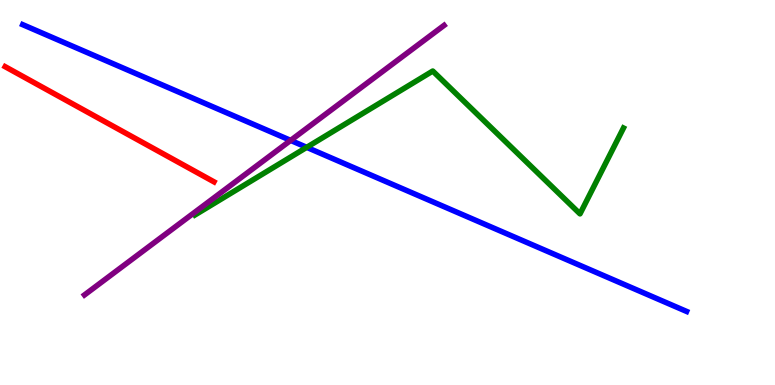[{'lines': ['blue', 'red'], 'intersections': []}, {'lines': ['green', 'red'], 'intersections': []}, {'lines': ['purple', 'red'], 'intersections': []}, {'lines': ['blue', 'green'], 'intersections': [{'x': 3.96, 'y': 6.17}]}, {'lines': ['blue', 'purple'], 'intersections': [{'x': 3.75, 'y': 6.35}]}, {'lines': ['green', 'purple'], 'intersections': []}]